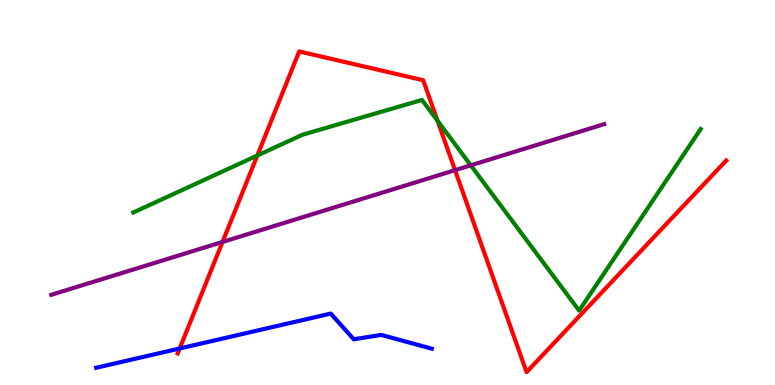[{'lines': ['blue', 'red'], 'intersections': [{'x': 2.32, 'y': 0.949}]}, {'lines': ['green', 'red'], 'intersections': [{'x': 3.32, 'y': 5.96}, {'x': 5.65, 'y': 6.86}]}, {'lines': ['purple', 'red'], 'intersections': [{'x': 2.87, 'y': 3.72}, {'x': 5.87, 'y': 5.58}]}, {'lines': ['blue', 'green'], 'intersections': []}, {'lines': ['blue', 'purple'], 'intersections': []}, {'lines': ['green', 'purple'], 'intersections': [{'x': 6.07, 'y': 5.71}]}]